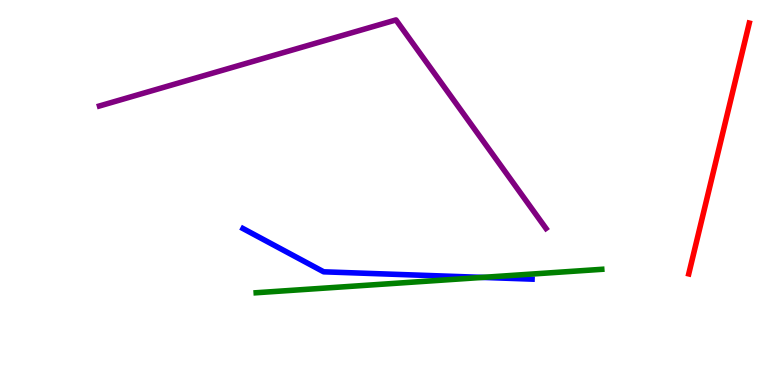[{'lines': ['blue', 'red'], 'intersections': []}, {'lines': ['green', 'red'], 'intersections': []}, {'lines': ['purple', 'red'], 'intersections': []}, {'lines': ['blue', 'green'], 'intersections': [{'x': 6.23, 'y': 2.79}]}, {'lines': ['blue', 'purple'], 'intersections': []}, {'lines': ['green', 'purple'], 'intersections': []}]